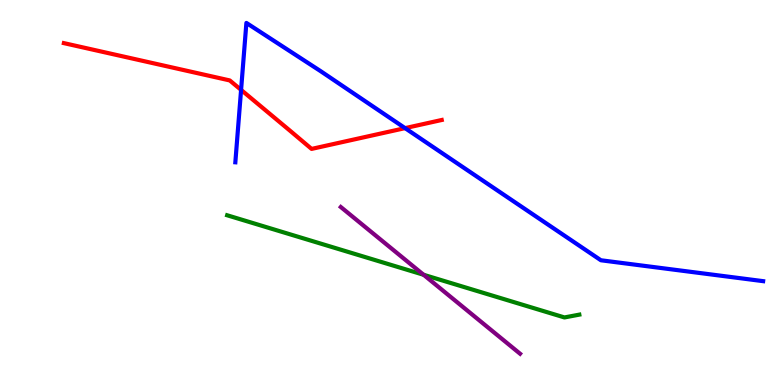[{'lines': ['blue', 'red'], 'intersections': [{'x': 3.11, 'y': 7.67}, {'x': 5.23, 'y': 6.67}]}, {'lines': ['green', 'red'], 'intersections': []}, {'lines': ['purple', 'red'], 'intersections': []}, {'lines': ['blue', 'green'], 'intersections': []}, {'lines': ['blue', 'purple'], 'intersections': []}, {'lines': ['green', 'purple'], 'intersections': [{'x': 5.47, 'y': 2.86}]}]